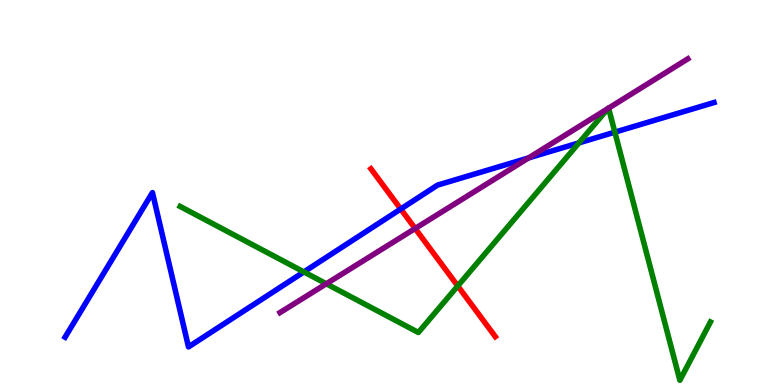[{'lines': ['blue', 'red'], 'intersections': [{'x': 5.17, 'y': 4.57}]}, {'lines': ['green', 'red'], 'intersections': [{'x': 5.91, 'y': 2.57}]}, {'lines': ['purple', 'red'], 'intersections': [{'x': 5.36, 'y': 4.07}]}, {'lines': ['blue', 'green'], 'intersections': [{'x': 3.92, 'y': 2.94}, {'x': 7.47, 'y': 6.29}, {'x': 7.93, 'y': 6.57}]}, {'lines': ['blue', 'purple'], 'intersections': [{'x': 6.82, 'y': 5.9}]}, {'lines': ['green', 'purple'], 'intersections': [{'x': 4.21, 'y': 2.63}, {'x': 7.85, 'y': 7.18}, {'x': 7.85, 'y': 7.19}]}]